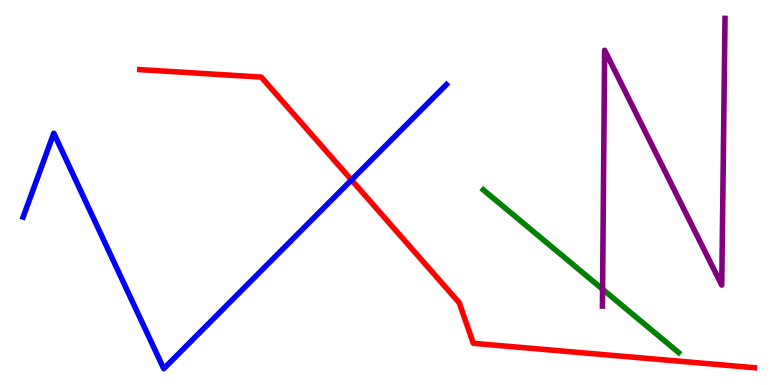[{'lines': ['blue', 'red'], 'intersections': [{'x': 4.54, 'y': 5.33}]}, {'lines': ['green', 'red'], 'intersections': []}, {'lines': ['purple', 'red'], 'intersections': []}, {'lines': ['blue', 'green'], 'intersections': []}, {'lines': ['blue', 'purple'], 'intersections': []}, {'lines': ['green', 'purple'], 'intersections': [{'x': 7.78, 'y': 2.49}]}]